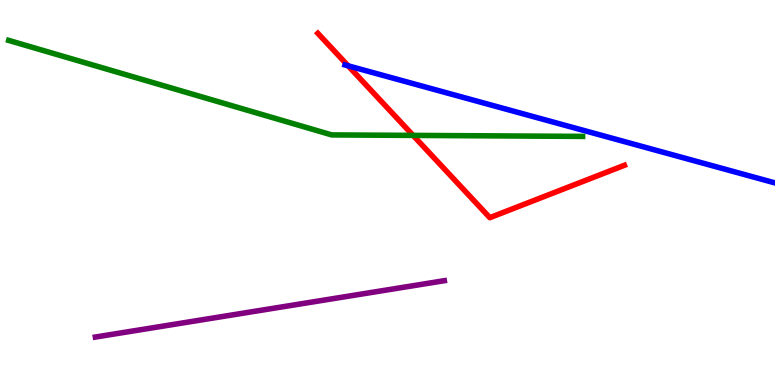[{'lines': ['blue', 'red'], 'intersections': [{'x': 4.49, 'y': 8.29}]}, {'lines': ['green', 'red'], 'intersections': [{'x': 5.33, 'y': 6.48}]}, {'lines': ['purple', 'red'], 'intersections': []}, {'lines': ['blue', 'green'], 'intersections': []}, {'lines': ['blue', 'purple'], 'intersections': []}, {'lines': ['green', 'purple'], 'intersections': []}]